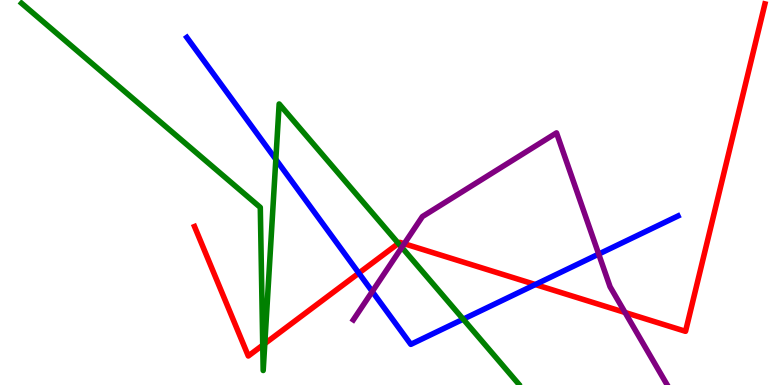[{'lines': ['blue', 'red'], 'intersections': [{'x': 4.63, 'y': 2.91}, {'x': 6.91, 'y': 2.61}]}, {'lines': ['green', 'red'], 'intersections': [{'x': 3.39, 'y': 1.03}, {'x': 3.42, 'y': 1.08}, {'x': 5.14, 'y': 3.68}]}, {'lines': ['purple', 'red'], 'intersections': [{'x': 5.22, 'y': 3.67}, {'x': 8.06, 'y': 1.88}]}, {'lines': ['blue', 'green'], 'intersections': [{'x': 3.56, 'y': 5.86}, {'x': 5.98, 'y': 1.71}]}, {'lines': ['blue', 'purple'], 'intersections': [{'x': 4.8, 'y': 2.43}, {'x': 7.73, 'y': 3.4}]}, {'lines': ['green', 'purple'], 'intersections': [{'x': 5.18, 'y': 3.57}]}]